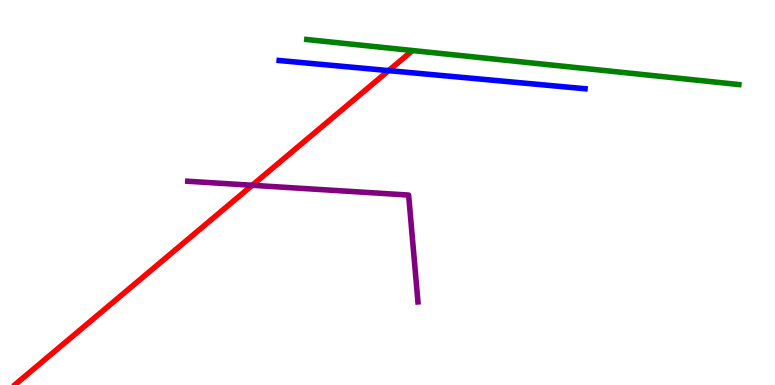[{'lines': ['blue', 'red'], 'intersections': [{'x': 5.01, 'y': 8.17}]}, {'lines': ['green', 'red'], 'intersections': []}, {'lines': ['purple', 'red'], 'intersections': [{'x': 3.25, 'y': 5.19}]}, {'lines': ['blue', 'green'], 'intersections': []}, {'lines': ['blue', 'purple'], 'intersections': []}, {'lines': ['green', 'purple'], 'intersections': []}]